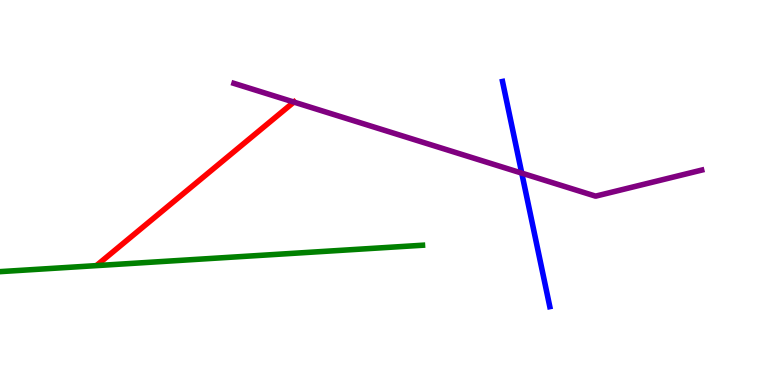[{'lines': ['blue', 'red'], 'intersections': []}, {'lines': ['green', 'red'], 'intersections': []}, {'lines': ['purple', 'red'], 'intersections': [{'x': 3.79, 'y': 7.35}]}, {'lines': ['blue', 'green'], 'intersections': []}, {'lines': ['blue', 'purple'], 'intersections': [{'x': 6.73, 'y': 5.5}]}, {'lines': ['green', 'purple'], 'intersections': []}]